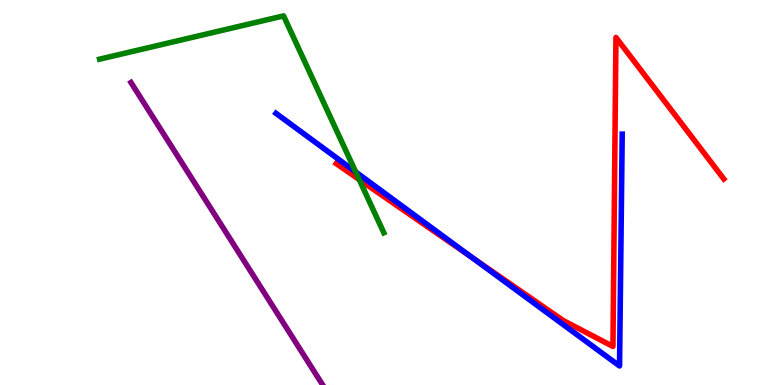[{'lines': ['blue', 'red'], 'intersections': [{'x': 6.09, 'y': 3.31}]}, {'lines': ['green', 'red'], 'intersections': [{'x': 4.63, 'y': 5.34}]}, {'lines': ['purple', 'red'], 'intersections': []}, {'lines': ['blue', 'green'], 'intersections': [{'x': 4.59, 'y': 5.53}]}, {'lines': ['blue', 'purple'], 'intersections': []}, {'lines': ['green', 'purple'], 'intersections': []}]